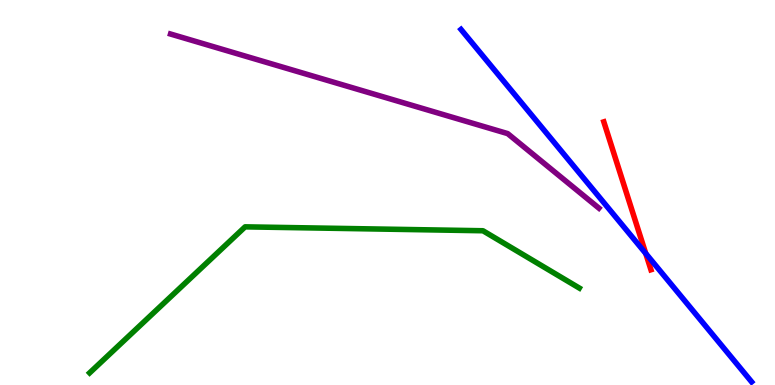[{'lines': ['blue', 'red'], 'intersections': [{'x': 8.33, 'y': 3.42}]}, {'lines': ['green', 'red'], 'intersections': []}, {'lines': ['purple', 'red'], 'intersections': []}, {'lines': ['blue', 'green'], 'intersections': []}, {'lines': ['blue', 'purple'], 'intersections': []}, {'lines': ['green', 'purple'], 'intersections': []}]